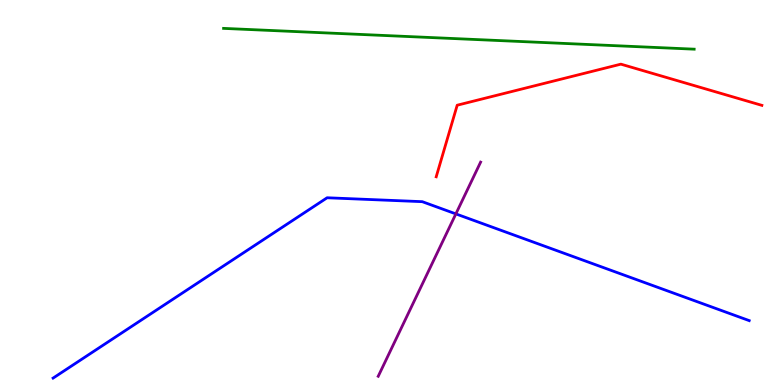[{'lines': ['blue', 'red'], 'intersections': []}, {'lines': ['green', 'red'], 'intersections': []}, {'lines': ['purple', 'red'], 'intersections': []}, {'lines': ['blue', 'green'], 'intersections': []}, {'lines': ['blue', 'purple'], 'intersections': [{'x': 5.88, 'y': 4.44}]}, {'lines': ['green', 'purple'], 'intersections': []}]